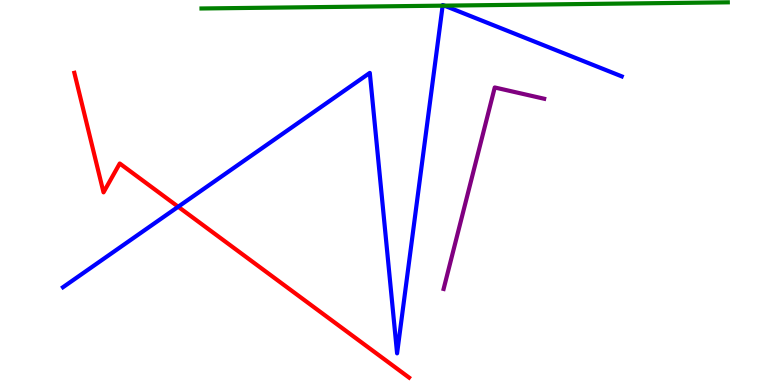[{'lines': ['blue', 'red'], 'intersections': [{'x': 2.3, 'y': 4.63}]}, {'lines': ['green', 'red'], 'intersections': []}, {'lines': ['purple', 'red'], 'intersections': []}, {'lines': ['blue', 'green'], 'intersections': [{'x': 5.71, 'y': 9.85}, {'x': 5.73, 'y': 9.85}]}, {'lines': ['blue', 'purple'], 'intersections': []}, {'lines': ['green', 'purple'], 'intersections': []}]